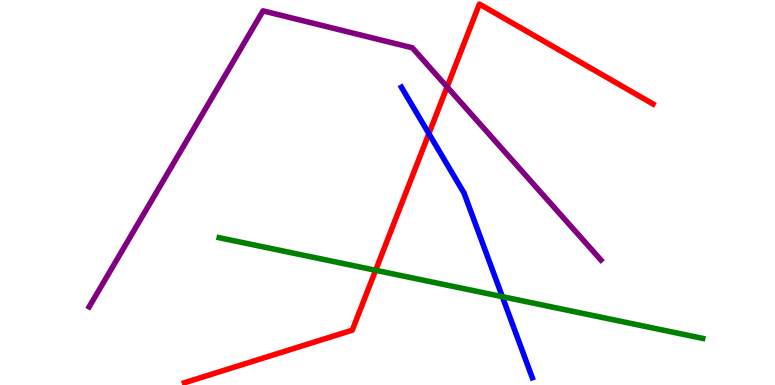[{'lines': ['blue', 'red'], 'intersections': [{'x': 5.53, 'y': 6.53}]}, {'lines': ['green', 'red'], 'intersections': [{'x': 4.85, 'y': 2.98}]}, {'lines': ['purple', 'red'], 'intersections': [{'x': 5.77, 'y': 7.74}]}, {'lines': ['blue', 'green'], 'intersections': [{'x': 6.48, 'y': 2.29}]}, {'lines': ['blue', 'purple'], 'intersections': []}, {'lines': ['green', 'purple'], 'intersections': []}]